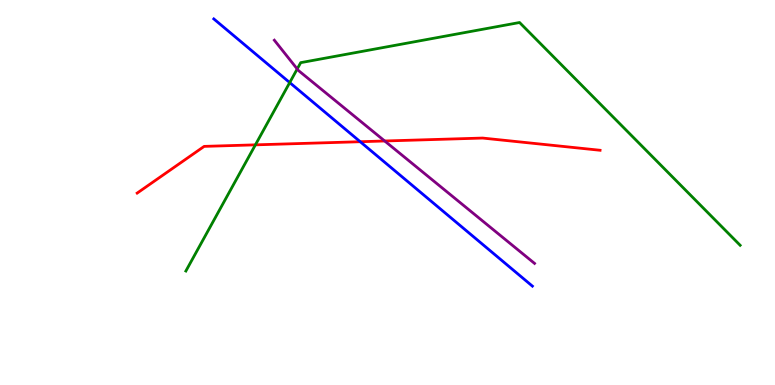[{'lines': ['blue', 'red'], 'intersections': [{'x': 4.65, 'y': 6.32}]}, {'lines': ['green', 'red'], 'intersections': [{'x': 3.3, 'y': 6.24}]}, {'lines': ['purple', 'red'], 'intersections': [{'x': 4.96, 'y': 6.34}]}, {'lines': ['blue', 'green'], 'intersections': [{'x': 3.74, 'y': 7.85}]}, {'lines': ['blue', 'purple'], 'intersections': []}, {'lines': ['green', 'purple'], 'intersections': [{'x': 3.84, 'y': 8.21}]}]